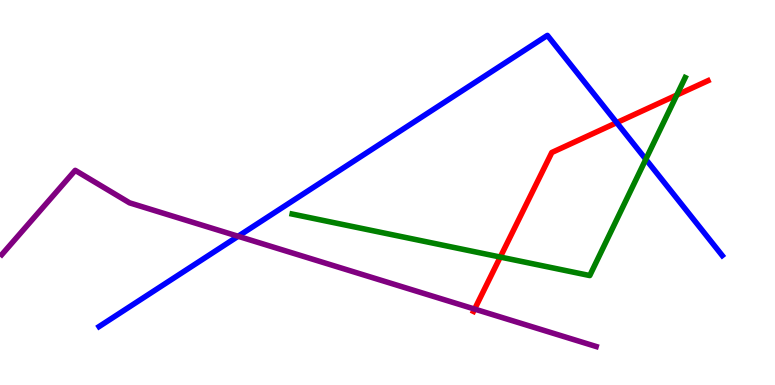[{'lines': ['blue', 'red'], 'intersections': [{'x': 7.96, 'y': 6.81}]}, {'lines': ['green', 'red'], 'intersections': [{'x': 6.46, 'y': 3.32}, {'x': 8.73, 'y': 7.53}]}, {'lines': ['purple', 'red'], 'intersections': [{'x': 6.12, 'y': 1.97}]}, {'lines': ['blue', 'green'], 'intersections': [{'x': 8.33, 'y': 5.86}]}, {'lines': ['blue', 'purple'], 'intersections': [{'x': 3.07, 'y': 3.86}]}, {'lines': ['green', 'purple'], 'intersections': []}]